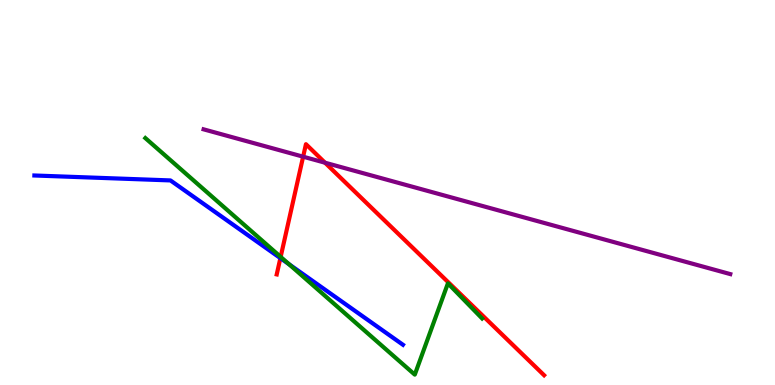[{'lines': ['blue', 'red'], 'intersections': [{'x': 3.62, 'y': 3.3}]}, {'lines': ['green', 'red'], 'intersections': [{'x': 3.62, 'y': 3.33}]}, {'lines': ['purple', 'red'], 'intersections': [{'x': 3.91, 'y': 5.93}, {'x': 4.19, 'y': 5.77}]}, {'lines': ['blue', 'green'], 'intersections': [{'x': 3.73, 'y': 3.14}]}, {'lines': ['blue', 'purple'], 'intersections': []}, {'lines': ['green', 'purple'], 'intersections': []}]